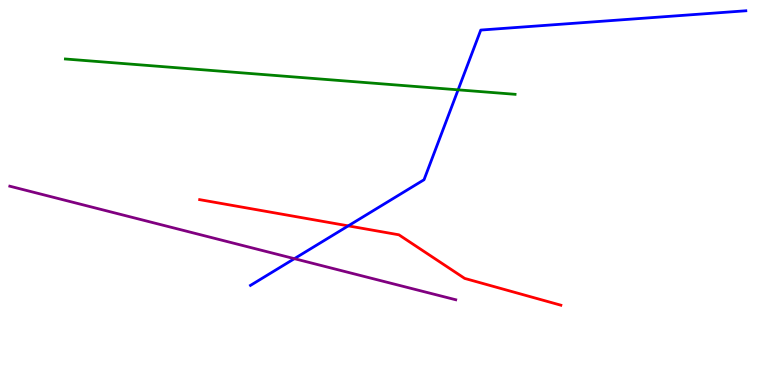[{'lines': ['blue', 'red'], 'intersections': [{'x': 4.49, 'y': 4.13}]}, {'lines': ['green', 'red'], 'intersections': []}, {'lines': ['purple', 'red'], 'intersections': []}, {'lines': ['blue', 'green'], 'intersections': [{'x': 5.91, 'y': 7.67}]}, {'lines': ['blue', 'purple'], 'intersections': [{'x': 3.8, 'y': 3.28}]}, {'lines': ['green', 'purple'], 'intersections': []}]